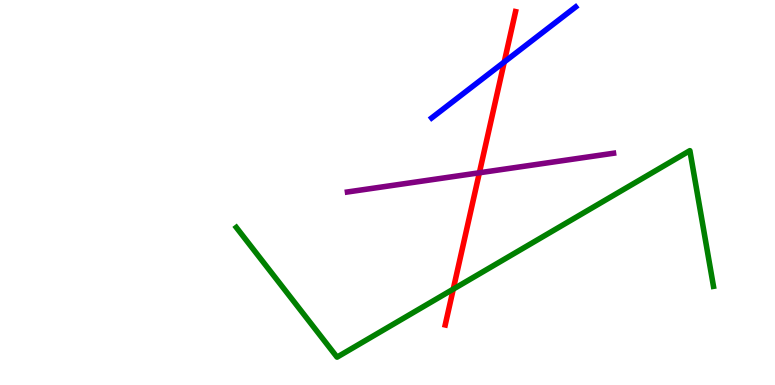[{'lines': ['blue', 'red'], 'intersections': [{'x': 6.51, 'y': 8.39}]}, {'lines': ['green', 'red'], 'intersections': [{'x': 5.85, 'y': 2.49}]}, {'lines': ['purple', 'red'], 'intersections': [{'x': 6.19, 'y': 5.51}]}, {'lines': ['blue', 'green'], 'intersections': []}, {'lines': ['blue', 'purple'], 'intersections': []}, {'lines': ['green', 'purple'], 'intersections': []}]